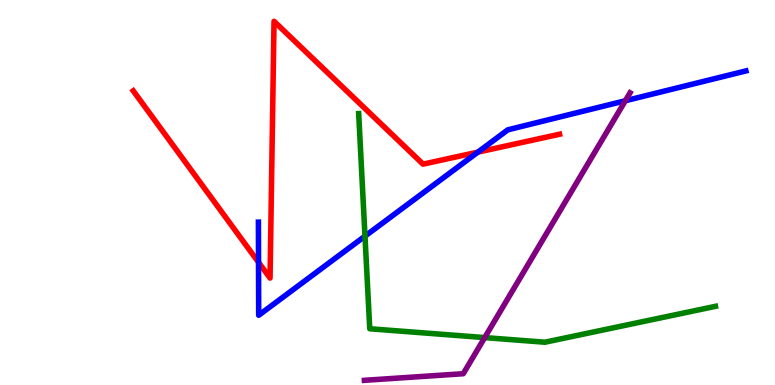[{'lines': ['blue', 'red'], 'intersections': [{'x': 3.34, 'y': 3.19}, {'x': 6.17, 'y': 6.05}]}, {'lines': ['green', 'red'], 'intersections': []}, {'lines': ['purple', 'red'], 'intersections': []}, {'lines': ['blue', 'green'], 'intersections': [{'x': 4.71, 'y': 3.87}]}, {'lines': ['blue', 'purple'], 'intersections': [{'x': 8.07, 'y': 7.38}]}, {'lines': ['green', 'purple'], 'intersections': [{'x': 6.25, 'y': 1.23}]}]